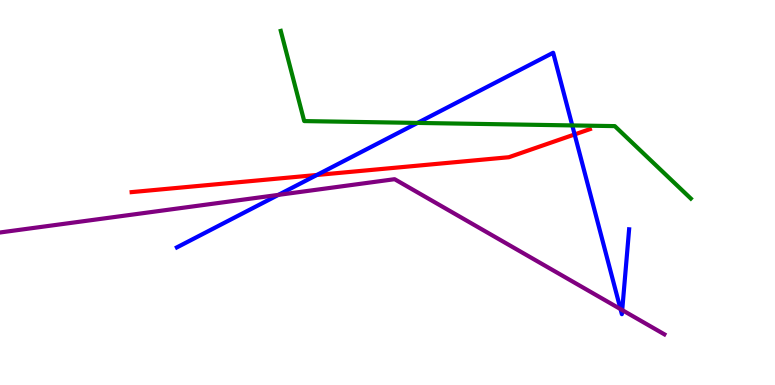[{'lines': ['blue', 'red'], 'intersections': [{'x': 4.09, 'y': 5.46}, {'x': 7.41, 'y': 6.51}]}, {'lines': ['green', 'red'], 'intersections': []}, {'lines': ['purple', 'red'], 'intersections': []}, {'lines': ['blue', 'green'], 'intersections': [{'x': 5.39, 'y': 6.81}, {'x': 7.38, 'y': 6.74}]}, {'lines': ['blue', 'purple'], 'intersections': [{'x': 3.59, 'y': 4.94}, {'x': 8.01, 'y': 1.97}, {'x': 8.03, 'y': 1.95}]}, {'lines': ['green', 'purple'], 'intersections': []}]